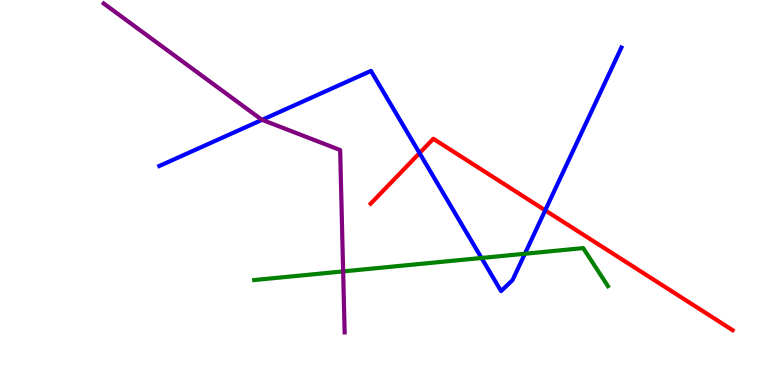[{'lines': ['blue', 'red'], 'intersections': [{'x': 5.41, 'y': 6.02}, {'x': 7.03, 'y': 4.54}]}, {'lines': ['green', 'red'], 'intersections': []}, {'lines': ['purple', 'red'], 'intersections': []}, {'lines': ['blue', 'green'], 'intersections': [{'x': 6.21, 'y': 3.3}, {'x': 6.77, 'y': 3.41}]}, {'lines': ['blue', 'purple'], 'intersections': [{'x': 3.38, 'y': 6.89}]}, {'lines': ['green', 'purple'], 'intersections': [{'x': 4.43, 'y': 2.95}]}]